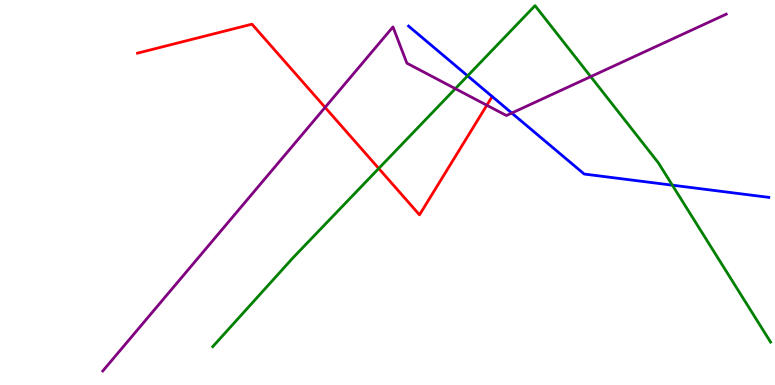[{'lines': ['blue', 'red'], 'intersections': []}, {'lines': ['green', 'red'], 'intersections': [{'x': 4.89, 'y': 5.62}]}, {'lines': ['purple', 'red'], 'intersections': [{'x': 4.19, 'y': 7.21}, {'x': 6.28, 'y': 7.27}]}, {'lines': ['blue', 'green'], 'intersections': [{'x': 6.03, 'y': 8.03}, {'x': 8.68, 'y': 5.19}]}, {'lines': ['blue', 'purple'], 'intersections': [{'x': 6.6, 'y': 7.06}]}, {'lines': ['green', 'purple'], 'intersections': [{'x': 5.88, 'y': 7.7}, {'x': 7.62, 'y': 8.01}]}]